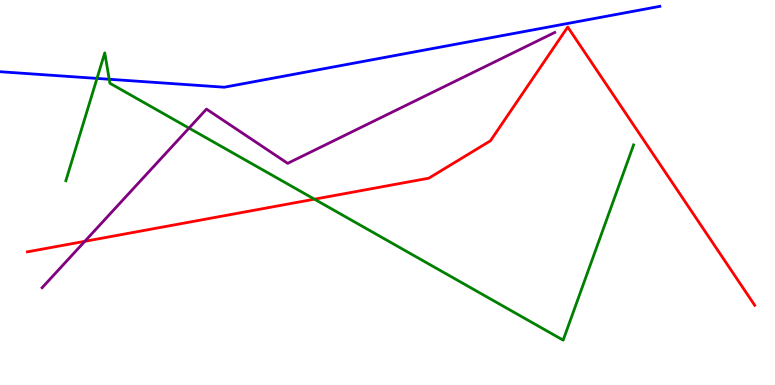[{'lines': ['blue', 'red'], 'intersections': []}, {'lines': ['green', 'red'], 'intersections': [{'x': 4.06, 'y': 4.83}]}, {'lines': ['purple', 'red'], 'intersections': [{'x': 1.09, 'y': 3.73}]}, {'lines': ['blue', 'green'], 'intersections': [{'x': 1.25, 'y': 7.96}, {'x': 1.41, 'y': 7.94}]}, {'lines': ['blue', 'purple'], 'intersections': []}, {'lines': ['green', 'purple'], 'intersections': [{'x': 2.44, 'y': 6.67}]}]